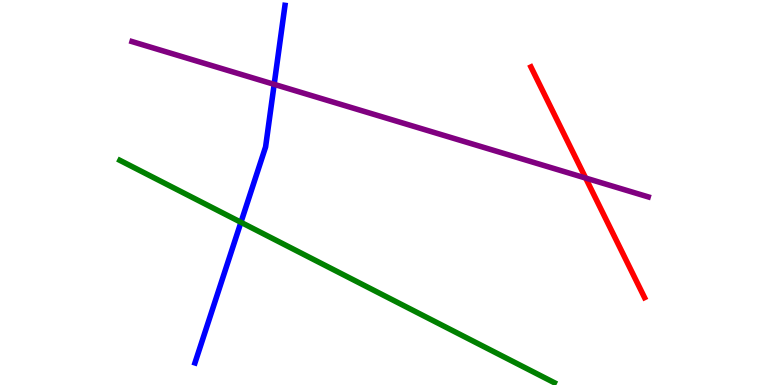[{'lines': ['blue', 'red'], 'intersections': []}, {'lines': ['green', 'red'], 'intersections': []}, {'lines': ['purple', 'red'], 'intersections': [{'x': 7.56, 'y': 5.38}]}, {'lines': ['blue', 'green'], 'intersections': [{'x': 3.11, 'y': 4.23}]}, {'lines': ['blue', 'purple'], 'intersections': [{'x': 3.54, 'y': 7.81}]}, {'lines': ['green', 'purple'], 'intersections': []}]